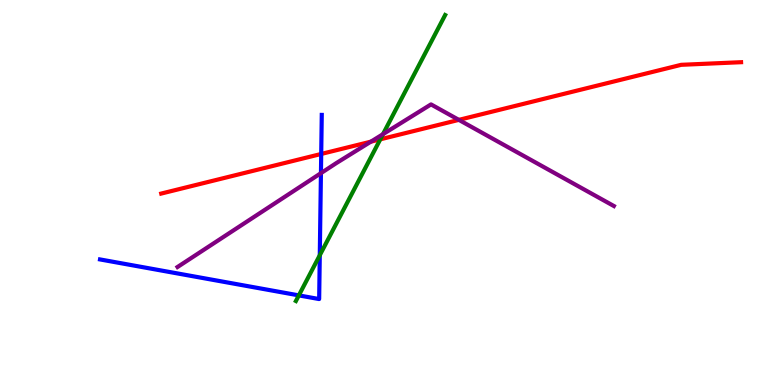[{'lines': ['blue', 'red'], 'intersections': [{'x': 4.14, 'y': 6.0}]}, {'lines': ['green', 'red'], 'intersections': [{'x': 4.91, 'y': 6.38}]}, {'lines': ['purple', 'red'], 'intersections': [{'x': 4.79, 'y': 6.32}, {'x': 5.92, 'y': 6.89}]}, {'lines': ['blue', 'green'], 'intersections': [{'x': 3.86, 'y': 2.33}, {'x': 4.13, 'y': 3.37}]}, {'lines': ['blue', 'purple'], 'intersections': [{'x': 4.14, 'y': 5.5}]}, {'lines': ['green', 'purple'], 'intersections': [{'x': 4.94, 'y': 6.51}]}]